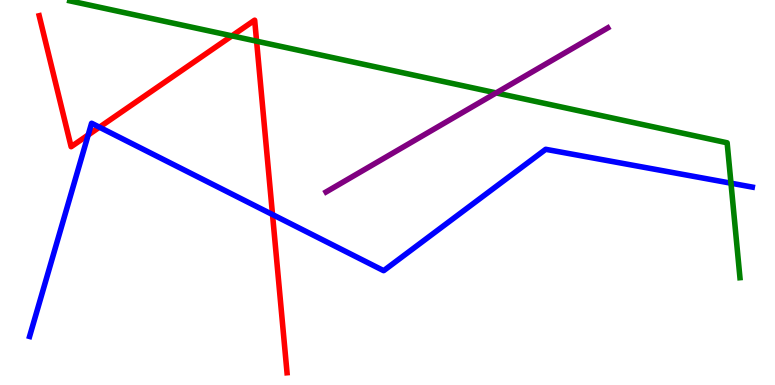[{'lines': ['blue', 'red'], 'intersections': [{'x': 1.14, 'y': 6.49}, {'x': 1.28, 'y': 6.7}, {'x': 3.52, 'y': 4.43}]}, {'lines': ['green', 'red'], 'intersections': [{'x': 2.99, 'y': 9.07}, {'x': 3.31, 'y': 8.93}]}, {'lines': ['purple', 'red'], 'intersections': []}, {'lines': ['blue', 'green'], 'intersections': [{'x': 9.43, 'y': 5.24}]}, {'lines': ['blue', 'purple'], 'intersections': []}, {'lines': ['green', 'purple'], 'intersections': [{'x': 6.4, 'y': 7.59}]}]